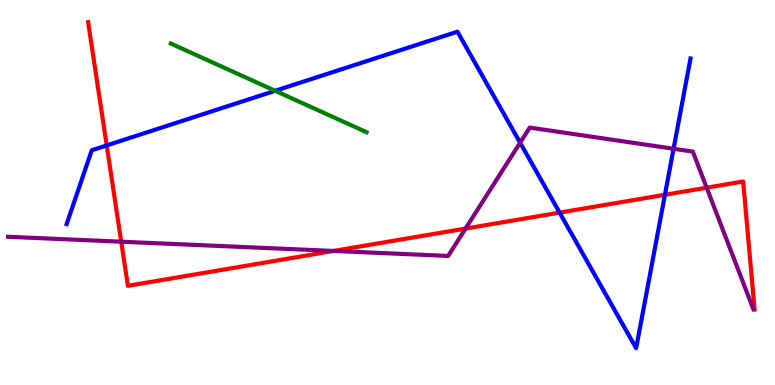[{'lines': ['blue', 'red'], 'intersections': [{'x': 1.38, 'y': 6.22}, {'x': 7.22, 'y': 4.48}, {'x': 8.58, 'y': 4.94}]}, {'lines': ['green', 'red'], 'intersections': []}, {'lines': ['purple', 'red'], 'intersections': [{'x': 1.56, 'y': 3.72}, {'x': 4.3, 'y': 3.48}, {'x': 6.01, 'y': 4.06}, {'x': 9.12, 'y': 5.12}]}, {'lines': ['blue', 'green'], 'intersections': [{'x': 3.55, 'y': 7.64}]}, {'lines': ['blue', 'purple'], 'intersections': [{'x': 6.71, 'y': 6.29}, {'x': 8.69, 'y': 6.14}]}, {'lines': ['green', 'purple'], 'intersections': []}]